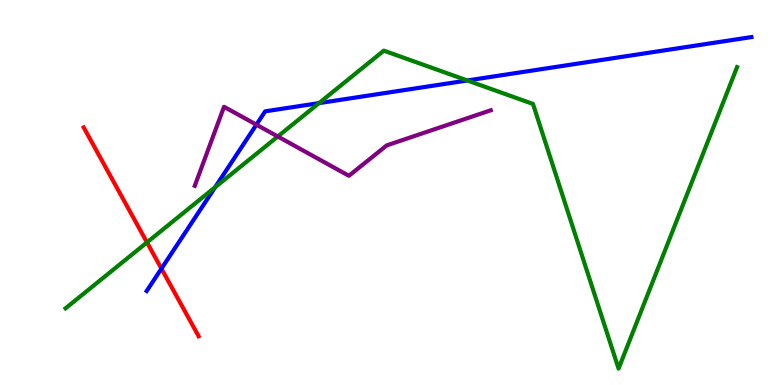[{'lines': ['blue', 'red'], 'intersections': [{'x': 2.08, 'y': 3.02}]}, {'lines': ['green', 'red'], 'intersections': [{'x': 1.9, 'y': 3.7}]}, {'lines': ['purple', 'red'], 'intersections': []}, {'lines': ['blue', 'green'], 'intersections': [{'x': 2.78, 'y': 5.14}, {'x': 4.12, 'y': 7.32}, {'x': 6.03, 'y': 7.91}]}, {'lines': ['blue', 'purple'], 'intersections': [{'x': 3.31, 'y': 6.76}]}, {'lines': ['green', 'purple'], 'intersections': [{'x': 3.58, 'y': 6.45}]}]